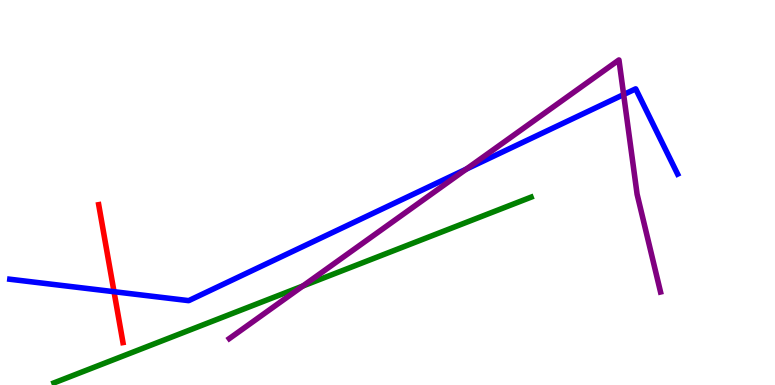[{'lines': ['blue', 'red'], 'intersections': [{'x': 1.47, 'y': 2.42}]}, {'lines': ['green', 'red'], 'intersections': []}, {'lines': ['purple', 'red'], 'intersections': []}, {'lines': ['blue', 'green'], 'intersections': []}, {'lines': ['blue', 'purple'], 'intersections': [{'x': 6.02, 'y': 5.61}, {'x': 8.05, 'y': 7.54}]}, {'lines': ['green', 'purple'], 'intersections': [{'x': 3.91, 'y': 2.57}]}]